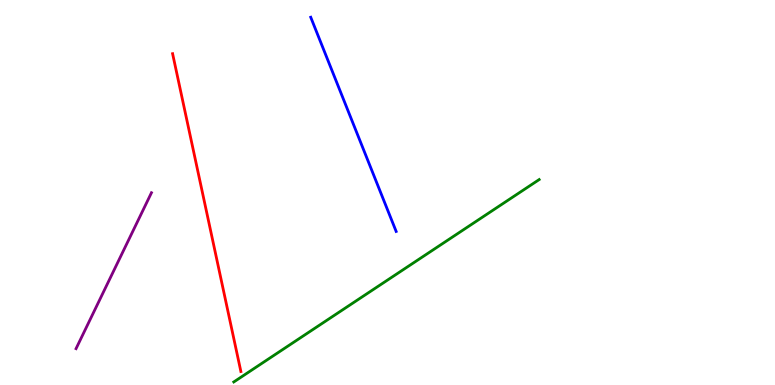[{'lines': ['blue', 'red'], 'intersections': []}, {'lines': ['green', 'red'], 'intersections': []}, {'lines': ['purple', 'red'], 'intersections': []}, {'lines': ['blue', 'green'], 'intersections': []}, {'lines': ['blue', 'purple'], 'intersections': []}, {'lines': ['green', 'purple'], 'intersections': []}]